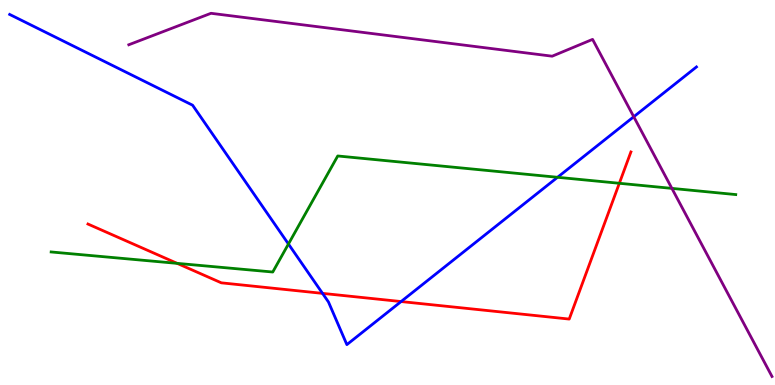[{'lines': ['blue', 'red'], 'intersections': [{'x': 4.16, 'y': 2.38}, {'x': 5.18, 'y': 2.17}]}, {'lines': ['green', 'red'], 'intersections': [{'x': 2.29, 'y': 3.16}, {'x': 7.99, 'y': 5.24}]}, {'lines': ['purple', 'red'], 'intersections': []}, {'lines': ['blue', 'green'], 'intersections': [{'x': 3.72, 'y': 3.66}, {'x': 7.19, 'y': 5.4}]}, {'lines': ['blue', 'purple'], 'intersections': [{'x': 8.18, 'y': 6.97}]}, {'lines': ['green', 'purple'], 'intersections': [{'x': 8.67, 'y': 5.11}]}]